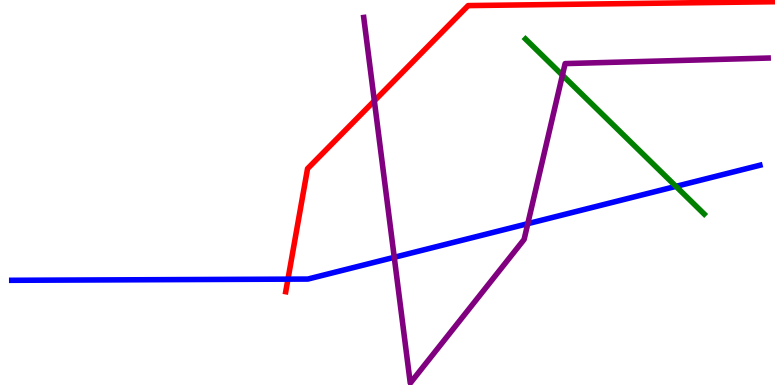[{'lines': ['blue', 'red'], 'intersections': [{'x': 3.72, 'y': 2.75}]}, {'lines': ['green', 'red'], 'intersections': []}, {'lines': ['purple', 'red'], 'intersections': [{'x': 4.83, 'y': 7.38}]}, {'lines': ['blue', 'green'], 'intersections': [{'x': 8.72, 'y': 5.16}]}, {'lines': ['blue', 'purple'], 'intersections': [{'x': 5.09, 'y': 3.32}, {'x': 6.81, 'y': 4.19}]}, {'lines': ['green', 'purple'], 'intersections': [{'x': 7.26, 'y': 8.05}]}]